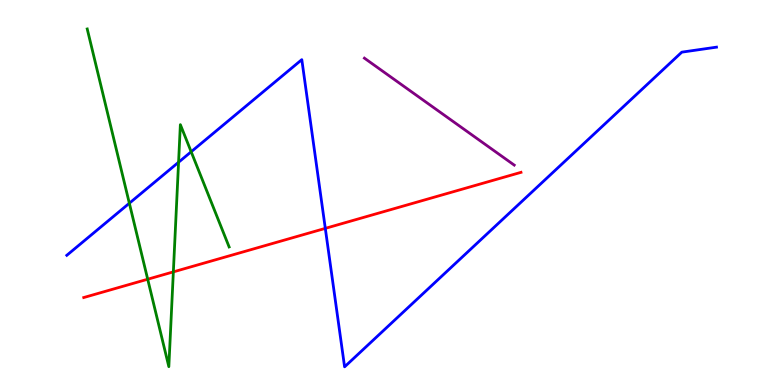[{'lines': ['blue', 'red'], 'intersections': [{'x': 4.2, 'y': 4.07}]}, {'lines': ['green', 'red'], 'intersections': [{'x': 1.91, 'y': 2.75}, {'x': 2.24, 'y': 2.94}]}, {'lines': ['purple', 'red'], 'intersections': []}, {'lines': ['blue', 'green'], 'intersections': [{'x': 1.67, 'y': 4.72}, {'x': 2.3, 'y': 5.79}, {'x': 2.47, 'y': 6.06}]}, {'lines': ['blue', 'purple'], 'intersections': []}, {'lines': ['green', 'purple'], 'intersections': []}]